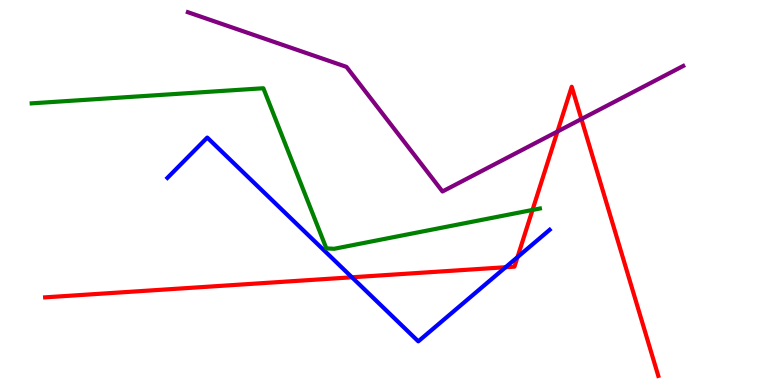[{'lines': ['blue', 'red'], 'intersections': [{'x': 4.54, 'y': 2.8}, {'x': 6.52, 'y': 3.06}, {'x': 6.68, 'y': 3.32}]}, {'lines': ['green', 'red'], 'intersections': [{'x': 6.87, 'y': 4.55}]}, {'lines': ['purple', 'red'], 'intersections': [{'x': 7.19, 'y': 6.58}, {'x': 7.5, 'y': 6.91}]}, {'lines': ['blue', 'green'], 'intersections': []}, {'lines': ['blue', 'purple'], 'intersections': []}, {'lines': ['green', 'purple'], 'intersections': []}]